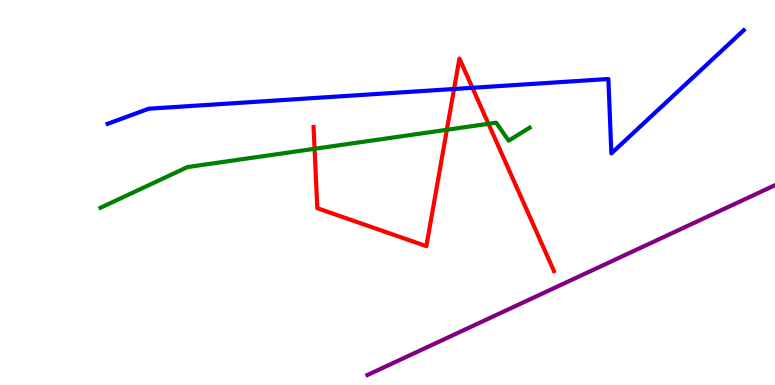[{'lines': ['blue', 'red'], 'intersections': [{'x': 5.86, 'y': 7.69}, {'x': 6.1, 'y': 7.72}]}, {'lines': ['green', 'red'], 'intersections': [{'x': 4.06, 'y': 6.14}, {'x': 5.77, 'y': 6.63}, {'x': 6.3, 'y': 6.78}]}, {'lines': ['purple', 'red'], 'intersections': []}, {'lines': ['blue', 'green'], 'intersections': []}, {'lines': ['blue', 'purple'], 'intersections': []}, {'lines': ['green', 'purple'], 'intersections': []}]